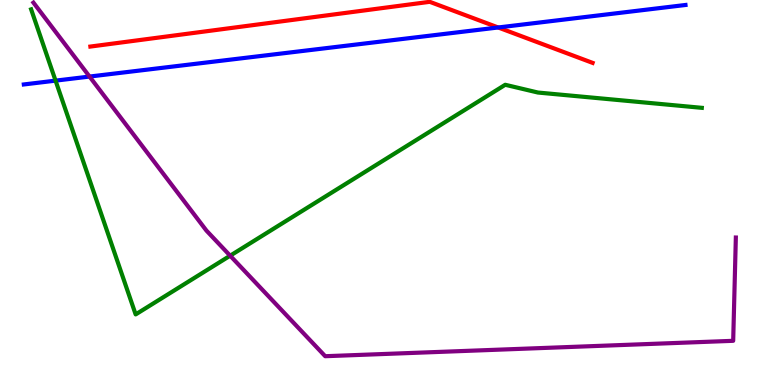[{'lines': ['blue', 'red'], 'intersections': [{'x': 6.43, 'y': 9.29}]}, {'lines': ['green', 'red'], 'intersections': []}, {'lines': ['purple', 'red'], 'intersections': []}, {'lines': ['blue', 'green'], 'intersections': [{'x': 0.717, 'y': 7.91}]}, {'lines': ['blue', 'purple'], 'intersections': [{'x': 1.16, 'y': 8.01}]}, {'lines': ['green', 'purple'], 'intersections': [{'x': 2.97, 'y': 3.36}]}]